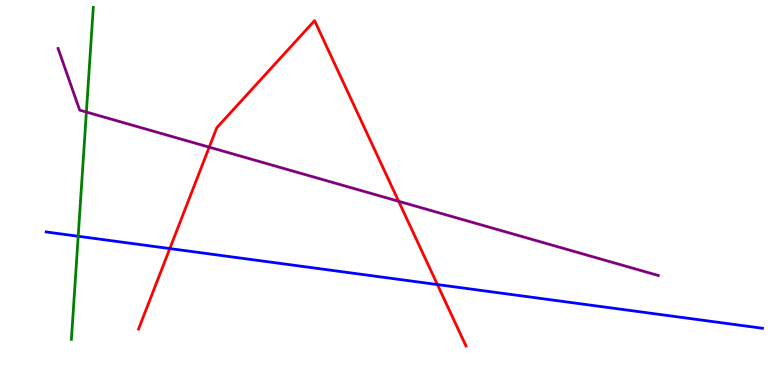[{'lines': ['blue', 'red'], 'intersections': [{'x': 2.19, 'y': 3.54}, {'x': 5.64, 'y': 2.61}]}, {'lines': ['green', 'red'], 'intersections': []}, {'lines': ['purple', 'red'], 'intersections': [{'x': 2.7, 'y': 6.18}, {'x': 5.14, 'y': 4.77}]}, {'lines': ['blue', 'green'], 'intersections': [{'x': 1.01, 'y': 3.86}]}, {'lines': ['blue', 'purple'], 'intersections': []}, {'lines': ['green', 'purple'], 'intersections': [{'x': 1.11, 'y': 7.09}]}]